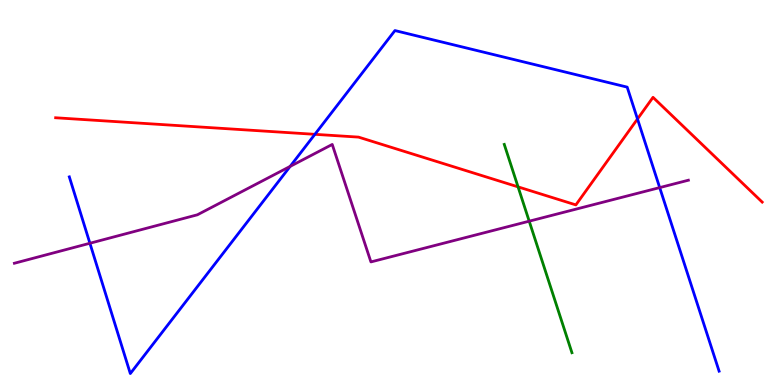[{'lines': ['blue', 'red'], 'intersections': [{'x': 4.06, 'y': 6.51}, {'x': 8.23, 'y': 6.91}]}, {'lines': ['green', 'red'], 'intersections': [{'x': 6.68, 'y': 5.15}]}, {'lines': ['purple', 'red'], 'intersections': []}, {'lines': ['blue', 'green'], 'intersections': []}, {'lines': ['blue', 'purple'], 'intersections': [{'x': 1.16, 'y': 3.68}, {'x': 3.74, 'y': 5.68}, {'x': 8.51, 'y': 5.13}]}, {'lines': ['green', 'purple'], 'intersections': [{'x': 6.83, 'y': 4.25}]}]